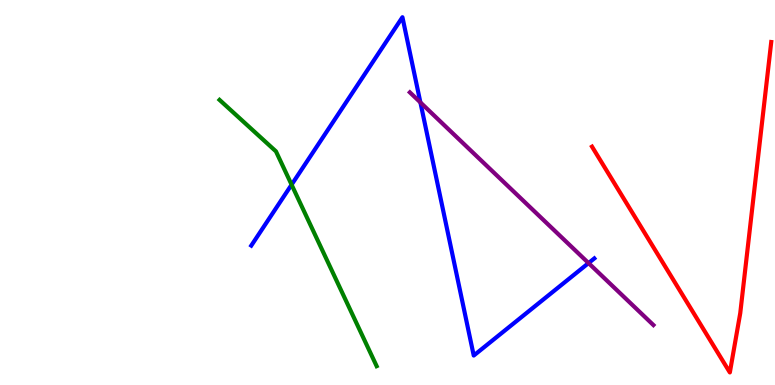[{'lines': ['blue', 'red'], 'intersections': []}, {'lines': ['green', 'red'], 'intersections': []}, {'lines': ['purple', 'red'], 'intersections': []}, {'lines': ['blue', 'green'], 'intersections': [{'x': 3.76, 'y': 5.2}]}, {'lines': ['blue', 'purple'], 'intersections': [{'x': 5.42, 'y': 7.34}, {'x': 7.59, 'y': 3.17}]}, {'lines': ['green', 'purple'], 'intersections': []}]